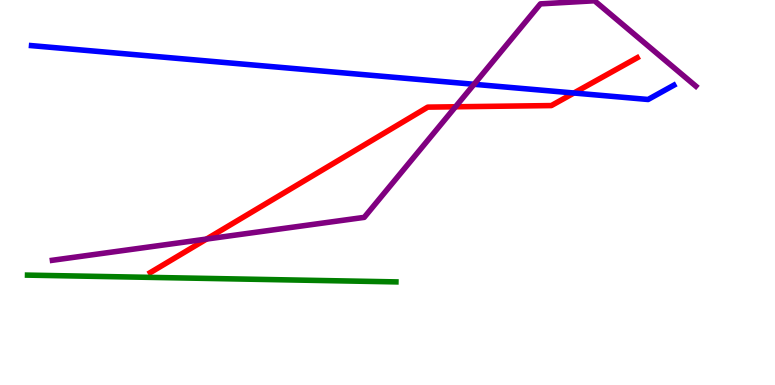[{'lines': ['blue', 'red'], 'intersections': [{'x': 7.41, 'y': 7.58}]}, {'lines': ['green', 'red'], 'intersections': []}, {'lines': ['purple', 'red'], 'intersections': [{'x': 2.66, 'y': 3.79}, {'x': 5.88, 'y': 7.23}]}, {'lines': ['blue', 'green'], 'intersections': []}, {'lines': ['blue', 'purple'], 'intersections': [{'x': 6.12, 'y': 7.81}]}, {'lines': ['green', 'purple'], 'intersections': []}]